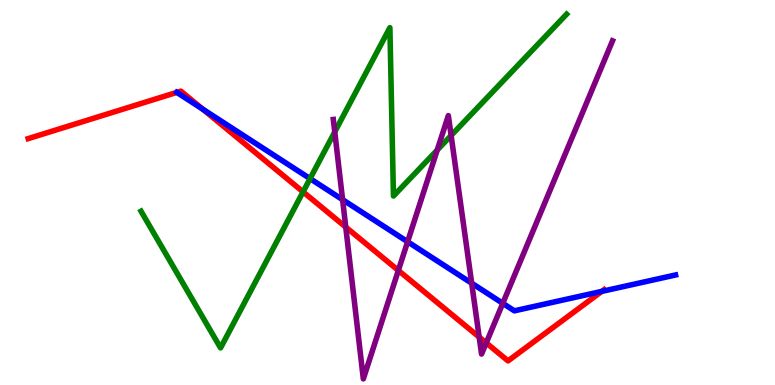[{'lines': ['blue', 'red'], 'intersections': [{'x': 2.62, 'y': 7.16}, {'x': 7.76, 'y': 2.43}]}, {'lines': ['green', 'red'], 'intersections': [{'x': 3.91, 'y': 5.02}]}, {'lines': ['purple', 'red'], 'intersections': [{'x': 4.46, 'y': 4.1}, {'x': 5.14, 'y': 2.98}, {'x': 6.18, 'y': 1.24}, {'x': 6.27, 'y': 1.09}]}, {'lines': ['blue', 'green'], 'intersections': [{'x': 4.0, 'y': 5.36}]}, {'lines': ['blue', 'purple'], 'intersections': [{'x': 4.42, 'y': 4.81}, {'x': 5.26, 'y': 3.72}, {'x': 6.09, 'y': 2.64}, {'x': 6.49, 'y': 2.12}]}, {'lines': ['green', 'purple'], 'intersections': [{'x': 4.32, 'y': 6.57}, {'x': 5.64, 'y': 6.1}, {'x': 5.82, 'y': 6.48}]}]